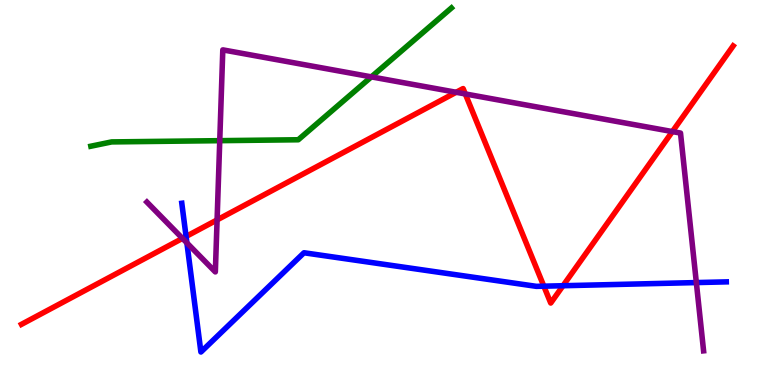[{'lines': ['blue', 'red'], 'intersections': [{'x': 2.4, 'y': 3.86}, {'x': 7.02, 'y': 2.57}, {'x': 7.26, 'y': 2.58}]}, {'lines': ['green', 'red'], 'intersections': []}, {'lines': ['purple', 'red'], 'intersections': [{'x': 2.35, 'y': 3.81}, {'x': 2.8, 'y': 4.29}, {'x': 5.89, 'y': 7.6}, {'x': 6.0, 'y': 7.56}, {'x': 8.68, 'y': 6.58}]}, {'lines': ['blue', 'green'], 'intersections': []}, {'lines': ['blue', 'purple'], 'intersections': [{'x': 2.41, 'y': 3.69}, {'x': 8.99, 'y': 2.66}]}, {'lines': ['green', 'purple'], 'intersections': [{'x': 2.84, 'y': 6.35}, {'x': 4.79, 'y': 8.0}]}]